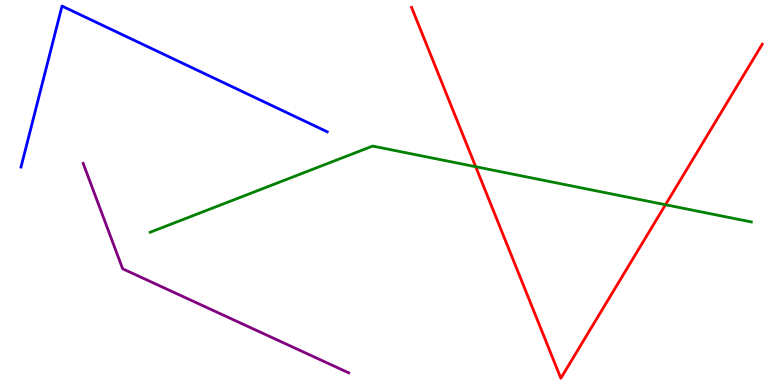[{'lines': ['blue', 'red'], 'intersections': []}, {'lines': ['green', 'red'], 'intersections': [{'x': 6.14, 'y': 5.67}, {'x': 8.59, 'y': 4.68}]}, {'lines': ['purple', 'red'], 'intersections': []}, {'lines': ['blue', 'green'], 'intersections': []}, {'lines': ['blue', 'purple'], 'intersections': []}, {'lines': ['green', 'purple'], 'intersections': []}]